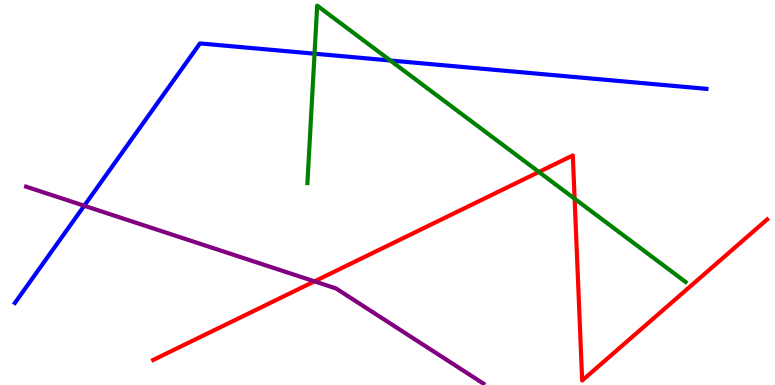[{'lines': ['blue', 'red'], 'intersections': []}, {'lines': ['green', 'red'], 'intersections': [{'x': 6.95, 'y': 5.53}, {'x': 7.41, 'y': 4.84}]}, {'lines': ['purple', 'red'], 'intersections': [{'x': 4.06, 'y': 2.69}]}, {'lines': ['blue', 'green'], 'intersections': [{'x': 4.06, 'y': 8.61}, {'x': 5.04, 'y': 8.43}]}, {'lines': ['blue', 'purple'], 'intersections': [{'x': 1.09, 'y': 4.66}]}, {'lines': ['green', 'purple'], 'intersections': []}]